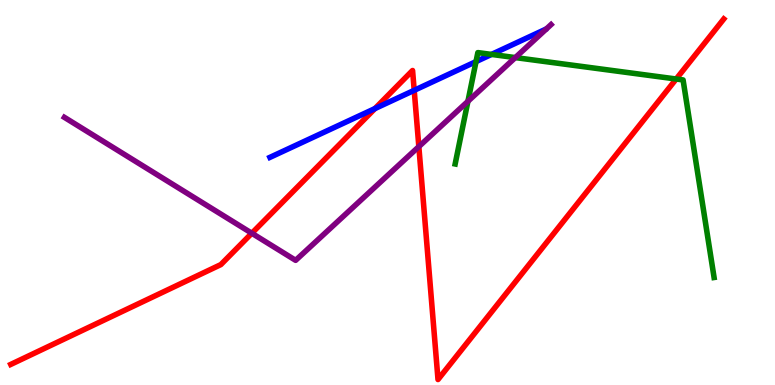[{'lines': ['blue', 'red'], 'intersections': [{'x': 4.84, 'y': 7.18}, {'x': 5.34, 'y': 7.65}]}, {'lines': ['green', 'red'], 'intersections': [{'x': 8.72, 'y': 7.95}]}, {'lines': ['purple', 'red'], 'intersections': [{'x': 3.25, 'y': 3.94}, {'x': 5.4, 'y': 6.19}]}, {'lines': ['blue', 'green'], 'intersections': [{'x': 6.14, 'y': 8.4}, {'x': 6.34, 'y': 8.59}]}, {'lines': ['blue', 'purple'], 'intersections': []}, {'lines': ['green', 'purple'], 'intersections': [{'x': 6.04, 'y': 7.37}, {'x': 6.65, 'y': 8.5}]}]